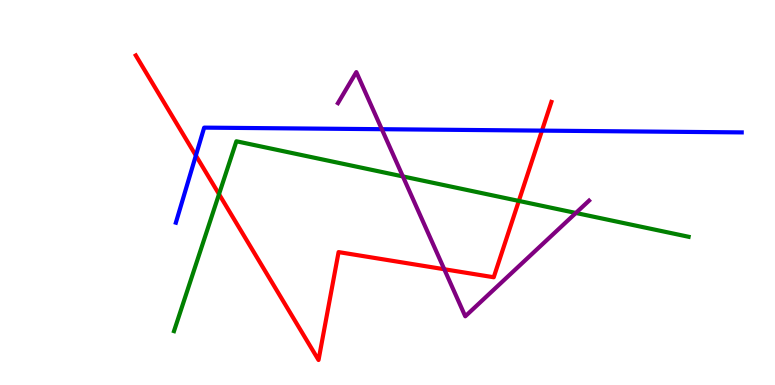[{'lines': ['blue', 'red'], 'intersections': [{'x': 2.53, 'y': 5.96}, {'x': 6.99, 'y': 6.61}]}, {'lines': ['green', 'red'], 'intersections': [{'x': 2.83, 'y': 4.96}, {'x': 6.69, 'y': 4.78}]}, {'lines': ['purple', 'red'], 'intersections': [{'x': 5.73, 'y': 3.01}]}, {'lines': ['blue', 'green'], 'intersections': []}, {'lines': ['blue', 'purple'], 'intersections': [{'x': 4.93, 'y': 6.64}]}, {'lines': ['green', 'purple'], 'intersections': [{'x': 5.2, 'y': 5.42}, {'x': 7.43, 'y': 4.47}]}]